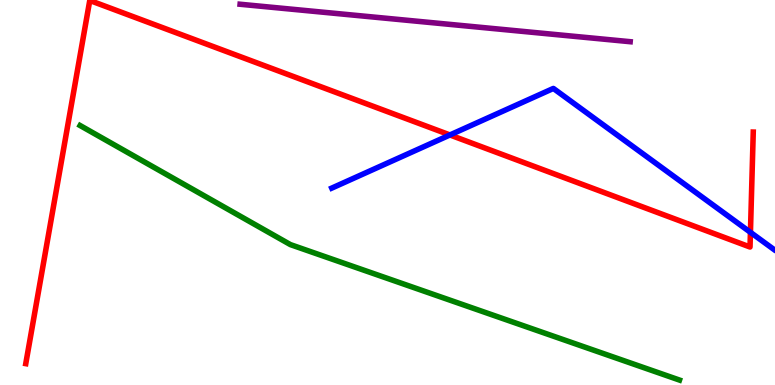[{'lines': ['blue', 'red'], 'intersections': [{'x': 5.81, 'y': 6.49}, {'x': 9.68, 'y': 3.97}]}, {'lines': ['green', 'red'], 'intersections': []}, {'lines': ['purple', 'red'], 'intersections': []}, {'lines': ['blue', 'green'], 'intersections': []}, {'lines': ['blue', 'purple'], 'intersections': []}, {'lines': ['green', 'purple'], 'intersections': []}]